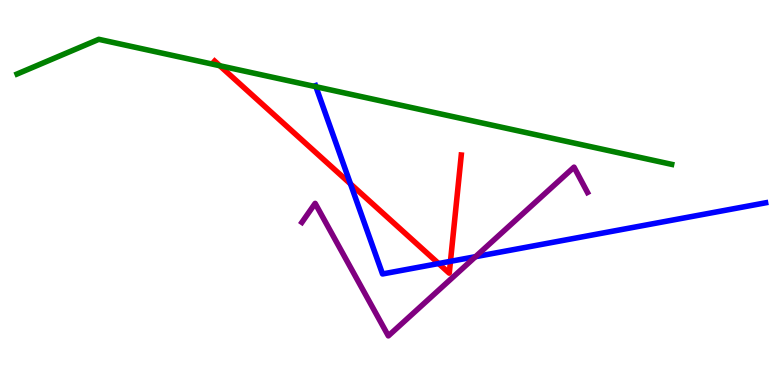[{'lines': ['blue', 'red'], 'intersections': [{'x': 4.52, 'y': 5.22}, {'x': 5.66, 'y': 3.15}, {'x': 5.81, 'y': 3.21}]}, {'lines': ['green', 'red'], 'intersections': [{'x': 2.84, 'y': 8.29}]}, {'lines': ['purple', 'red'], 'intersections': []}, {'lines': ['blue', 'green'], 'intersections': [{'x': 4.08, 'y': 7.75}]}, {'lines': ['blue', 'purple'], 'intersections': [{'x': 6.14, 'y': 3.33}]}, {'lines': ['green', 'purple'], 'intersections': []}]